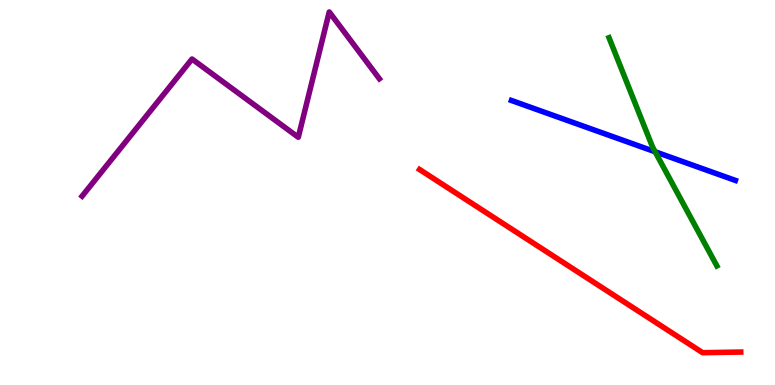[{'lines': ['blue', 'red'], 'intersections': []}, {'lines': ['green', 'red'], 'intersections': []}, {'lines': ['purple', 'red'], 'intersections': []}, {'lines': ['blue', 'green'], 'intersections': [{'x': 8.45, 'y': 6.06}]}, {'lines': ['blue', 'purple'], 'intersections': []}, {'lines': ['green', 'purple'], 'intersections': []}]